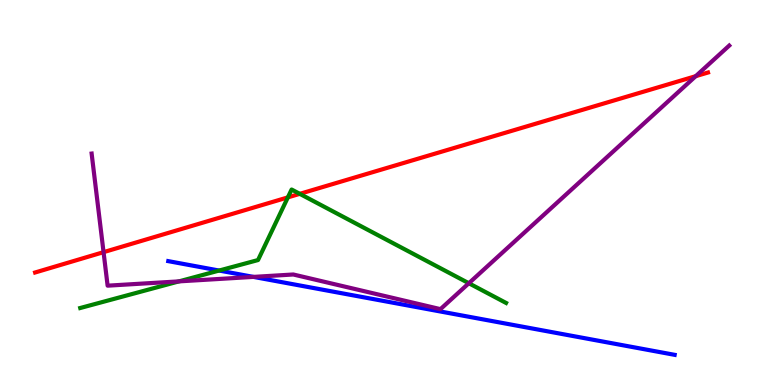[{'lines': ['blue', 'red'], 'intersections': []}, {'lines': ['green', 'red'], 'intersections': [{'x': 3.71, 'y': 4.87}, {'x': 3.87, 'y': 4.97}]}, {'lines': ['purple', 'red'], 'intersections': [{'x': 1.34, 'y': 3.45}, {'x': 8.98, 'y': 8.02}]}, {'lines': ['blue', 'green'], 'intersections': [{'x': 2.83, 'y': 2.97}]}, {'lines': ['blue', 'purple'], 'intersections': [{'x': 3.27, 'y': 2.81}]}, {'lines': ['green', 'purple'], 'intersections': [{'x': 2.31, 'y': 2.69}, {'x': 6.05, 'y': 2.64}]}]